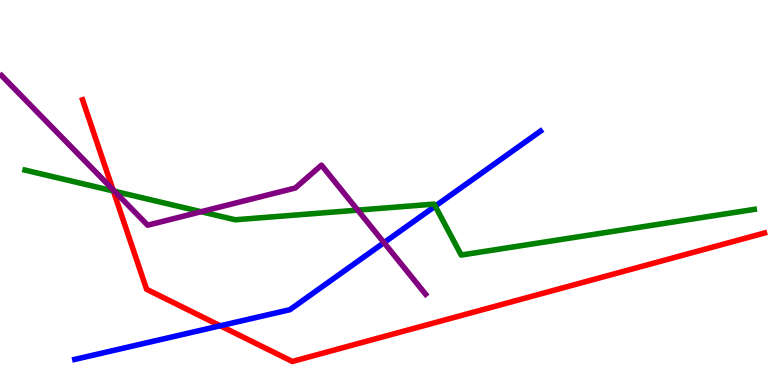[{'lines': ['blue', 'red'], 'intersections': [{'x': 2.84, 'y': 1.54}]}, {'lines': ['green', 'red'], 'intersections': [{'x': 1.46, 'y': 5.04}]}, {'lines': ['purple', 'red'], 'intersections': [{'x': 1.46, 'y': 5.08}]}, {'lines': ['blue', 'green'], 'intersections': [{'x': 5.62, 'y': 4.65}]}, {'lines': ['blue', 'purple'], 'intersections': [{'x': 4.95, 'y': 3.7}]}, {'lines': ['green', 'purple'], 'intersections': [{'x': 1.48, 'y': 5.03}, {'x': 2.6, 'y': 4.5}, {'x': 4.62, 'y': 4.54}]}]